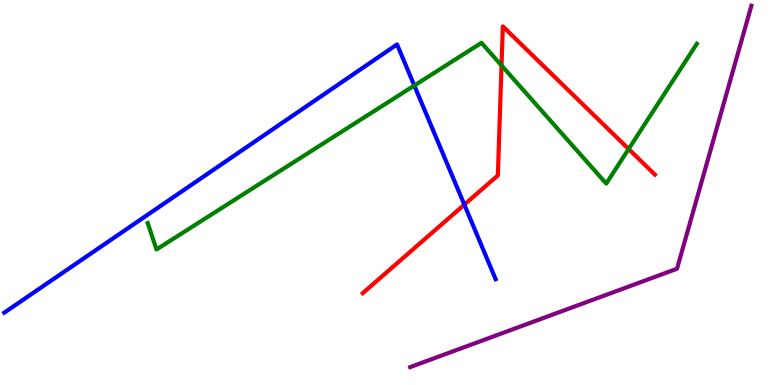[{'lines': ['blue', 'red'], 'intersections': [{'x': 5.99, 'y': 4.68}]}, {'lines': ['green', 'red'], 'intersections': [{'x': 6.47, 'y': 8.3}, {'x': 8.11, 'y': 6.13}]}, {'lines': ['purple', 'red'], 'intersections': []}, {'lines': ['blue', 'green'], 'intersections': [{'x': 5.35, 'y': 7.78}]}, {'lines': ['blue', 'purple'], 'intersections': []}, {'lines': ['green', 'purple'], 'intersections': []}]